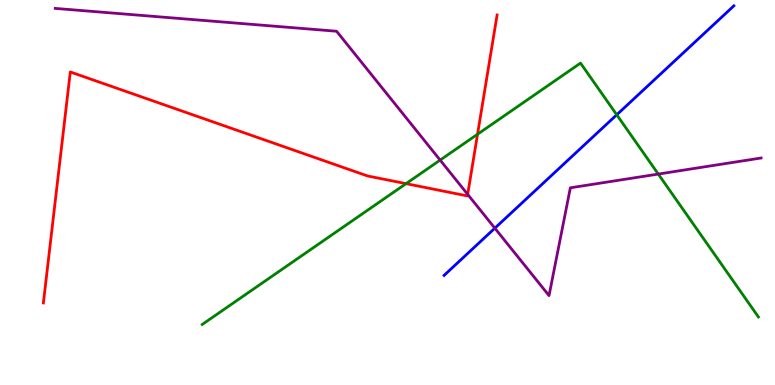[{'lines': ['blue', 'red'], 'intersections': []}, {'lines': ['green', 'red'], 'intersections': [{'x': 5.24, 'y': 5.23}, {'x': 6.16, 'y': 6.51}]}, {'lines': ['purple', 'red'], 'intersections': [{'x': 6.03, 'y': 4.95}]}, {'lines': ['blue', 'green'], 'intersections': [{'x': 7.96, 'y': 7.02}]}, {'lines': ['blue', 'purple'], 'intersections': [{'x': 6.39, 'y': 4.07}]}, {'lines': ['green', 'purple'], 'intersections': [{'x': 5.68, 'y': 5.84}, {'x': 8.49, 'y': 5.48}]}]